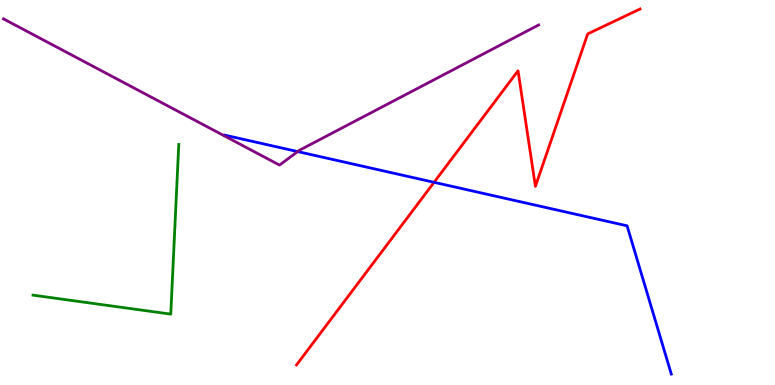[{'lines': ['blue', 'red'], 'intersections': [{'x': 5.6, 'y': 5.26}]}, {'lines': ['green', 'red'], 'intersections': []}, {'lines': ['purple', 'red'], 'intersections': []}, {'lines': ['blue', 'green'], 'intersections': []}, {'lines': ['blue', 'purple'], 'intersections': [{'x': 3.84, 'y': 6.06}]}, {'lines': ['green', 'purple'], 'intersections': []}]